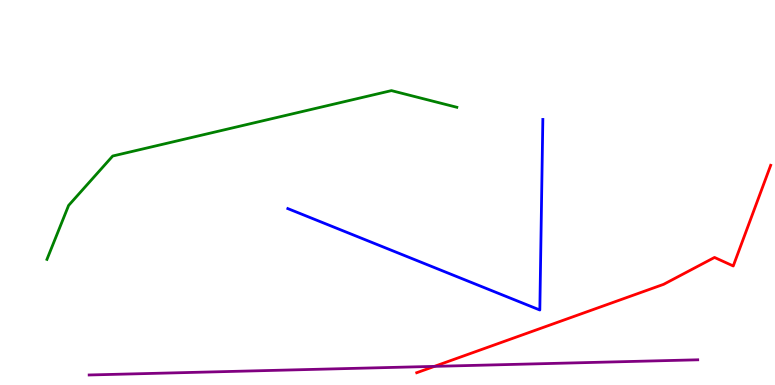[{'lines': ['blue', 'red'], 'intersections': []}, {'lines': ['green', 'red'], 'intersections': []}, {'lines': ['purple', 'red'], 'intersections': [{'x': 5.61, 'y': 0.484}]}, {'lines': ['blue', 'green'], 'intersections': []}, {'lines': ['blue', 'purple'], 'intersections': []}, {'lines': ['green', 'purple'], 'intersections': []}]